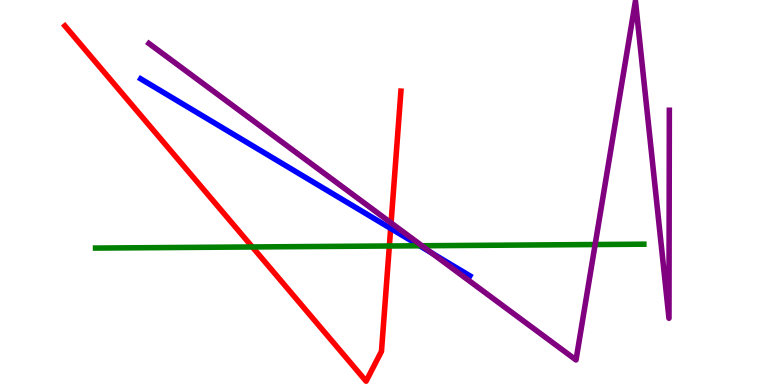[{'lines': ['blue', 'red'], 'intersections': [{'x': 5.04, 'y': 4.07}]}, {'lines': ['green', 'red'], 'intersections': [{'x': 3.26, 'y': 3.59}, {'x': 5.02, 'y': 3.61}]}, {'lines': ['purple', 'red'], 'intersections': [{'x': 5.05, 'y': 4.21}]}, {'lines': ['blue', 'green'], 'intersections': [{'x': 5.41, 'y': 3.62}]}, {'lines': ['blue', 'purple'], 'intersections': [{'x': 5.57, 'y': 3.43}]}, {'lines': ['green', 'purple'], 'intersections': [{'x': 5.44, 'y': 3.62}, {'x': 7.68, 'y': 3.65}]}]